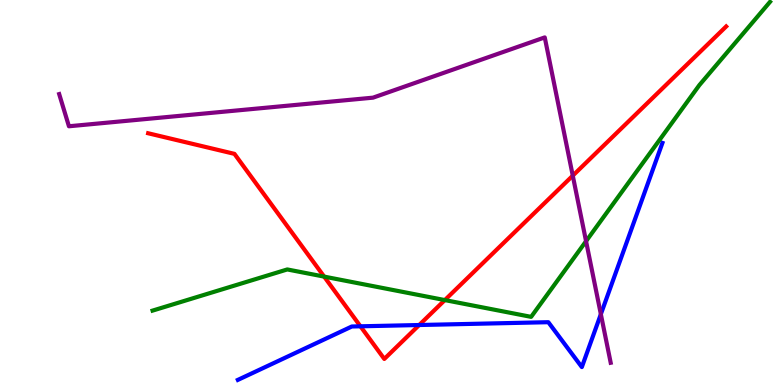[{'lines': ['blue', 'red'], 'intersections': [{'x': 4.65, 'y': 1.52}, {'x': 5.41, 'y': 1.56}]}, {'lines': ['green', 'red'], 'intersections': [{'x': 4.18, 'y': 2.82}, {'x': 5.74, 'y': 2.21}]}, {'lines': ['purple', 'red'], 'intersections': [{'x': 7.39, 'y': 5.44}]}, {'lines': ['blue', 'green'], 'intersections': []}, {'lines': ['blue', 'purple'], 'intersections': [{'x': 7.75, 'y': 1.84}]}, {'lines': ['green', 'purple'], 'intersections': [{'x': 7.56, 'y': 3.74}]}]